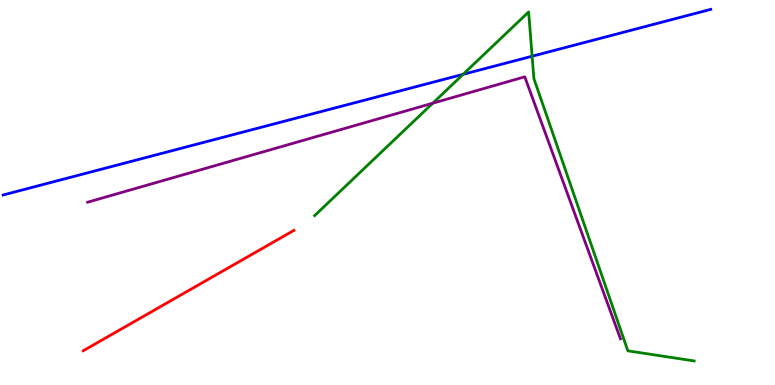[{'lines': ['blue', 'red'], 'intersections': []}, {'lines': ['green', 'red'], 'intersections': []}, {'lines': ['purple', 'red'], 'intersections': []}, {'lines': ['blue', 'green'], 'intersections': [{'x': 5.98, 'y': 8.07}, {'x': 6.87, 'y': 8.54}]}, {'lines': ['blue', 'purple'], 'intersections': []}, {'lines': ['green', 'purple'], 'intersections': [{'x': 5.58, 'y': 7.32}]}]